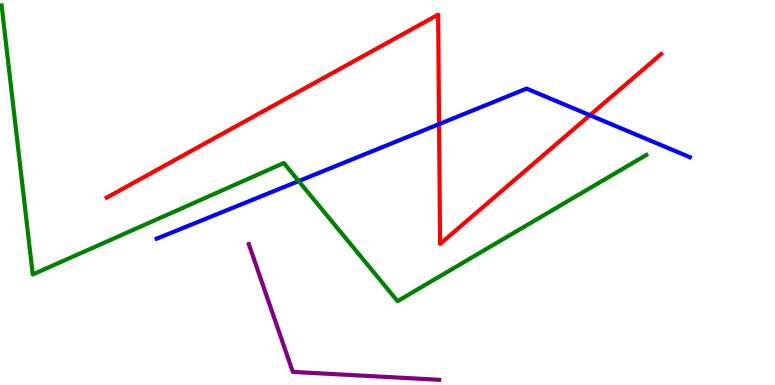[{'lines': ['blue', 'red'], 'intersections': [{'x': 5.67, 'y': 6.78}, {'x': 7.61, 'y': 7.01}]}, {'lines': ['green', 'red'], 'intersections': []}, {'lines': ['purple', 'red'], 'intersections': []}, {'lines': ['blue', 'green'], 'intersections': [{'x': 3.85, 'y': 5.3}]}, {'lines': ['blue', 'purple'], 'intersections': []}, {'lines': ['green', 'purple'], 'intersections': []}]